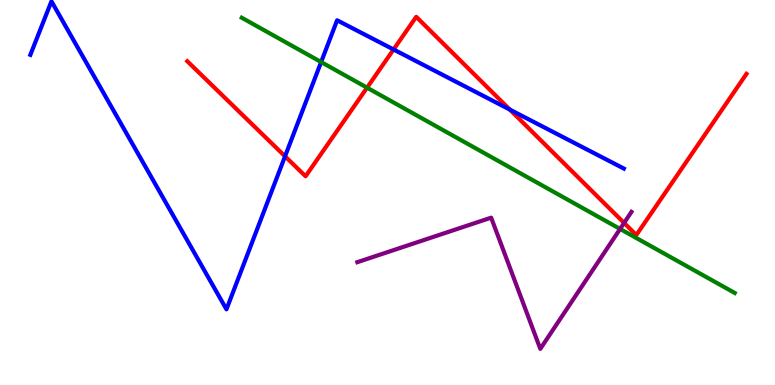[{'lines': ['blue', 'red'], 'intersections': [{'x': 3.68, 'y': 5.94}, {'x': 5.08, 'y': 8.71}, {'x': 6.58, 'y': 7.15}]}, {'lines': ['green', 'red'], 'intersections': [{'x': 4.74, 'y': 7.72}]}, {'lines': ['purple', 'red'], 'intersections': [{'x': 8.05, 'y': 4.21}]}, {'lines': ['blue', 'green'], 'intersections': [{'x': 4.14, 'y': 8.39}]}, {'lines': ['blue', 'purple'], 'intersections': []}, {'lines': ['green', 'purple'], 'intersections': [{'x': 8.0, 'y': 4.05}]}]